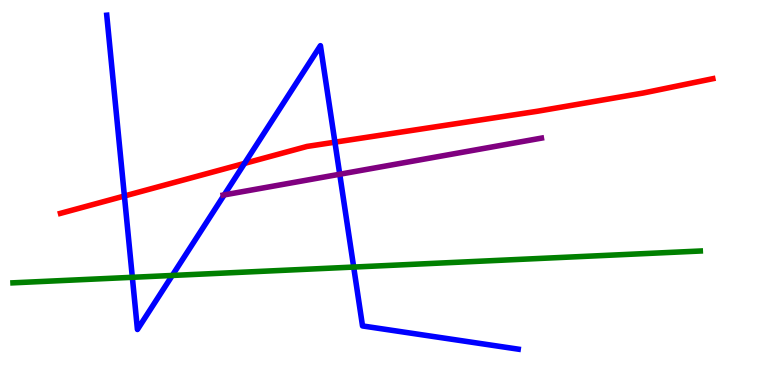[{'lines': ['blue', 'red'], 'intersections': [{'x': 1.61, 'y': 4.91}, {'x': 3.16, 'y': 5.76}, {'x': 4.32, 'y': 6.31}]}, {'lines': ['green', 'red'], 'intersections': []}, {'lines': ['purple', 'red'], 'intersections': []}, {'lines': ['blue', 'green'], 'intersections': [{'x': 1.71, 'y': 2.8}, {'x': 2.22, 'y': 2.85}, {'x': 4.56, 'y': 3.06}]}, {'lines': ['blue', 'purple'], 'intersections': [{'x': 2.89, 'y': 4.94}, {'x': 4.38, 'y': 5.47}]}, {'lines': ['green', 'purple'], 'intersections': []}]